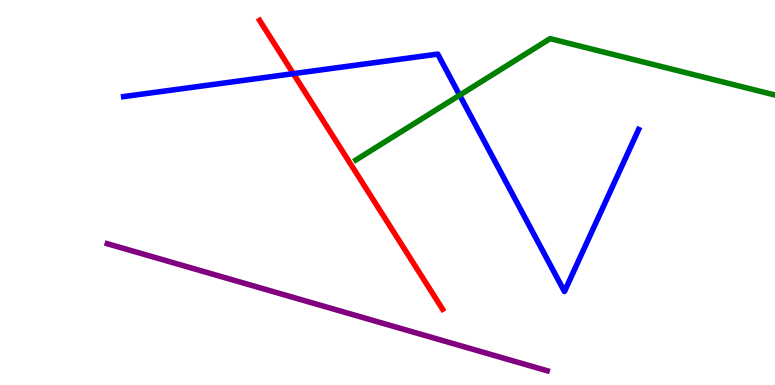[{'lines': ['blue', 'red'], 'intersections': [{'x': 3.78, 'y': 8.09}]}, {'lines': ['green', 'red'], 'intersections': []}, {'lines': ['purple', 'red'], 'intersections': []}, {'lines': ['blue', 'green'], 'intersections': [{'x': 5.93, 'y': 7.53}]}, {'lines': ['blue', 'purple'], 'intersections': []}, {'lines': ['green', 'purple'], 'intersections': []}]